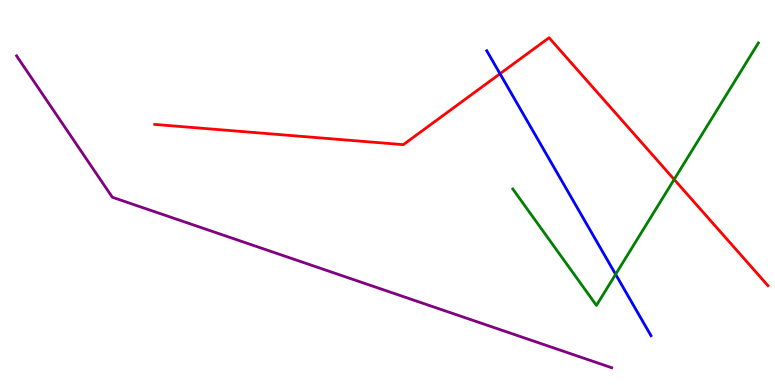[{'lines': ['blue', 'red'], 'intersections': [{'x': 6.45, 'y': 8.08}]}, {'lines': ['green', 'red'], 'intersections': [{'x': 8.7, 'y': 5.34}]}, {'lines': ['purple', 'red'], 'intersections': []}, {'lines': ['blue', 'green'], 'intersections': [{'x': 7.94, 'y': 2.87}]}, {'lines': ['blue', 'purple'], 'intersections': []}, {'lines': ['green', 'purple'], 'intersections': []}]